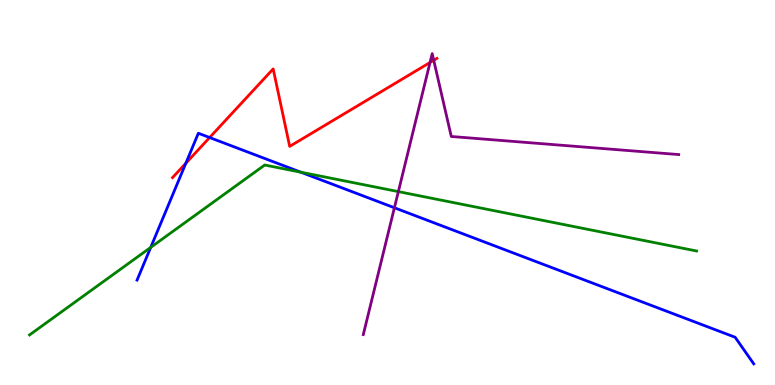[{'lines': ['blue', 'red'], 'intersections': [{'x': 2.4, 'y': 5.76}, {'x': 2.7, 'y': 6.43}]}, {'lines': ['green', 'red'], 'intersections': []}, {'lines': ['purple', 'red'], 'intersections': [{'x': 5.55, 'y': 8.38}, {'x': 5.6, 'y': 8.43}]}, {'lines': ['blue', 'green'], 'intersections': [{'x': 1.94, 'y': 3.57}, {'x': 3.88, 'y': 5.53}]}, {'lines': ['blue', 'purple'], 'intersections': [{'x': 5.09, 'y': 4.6}]}, {'lines': ['green', 'purple'], 'intersections': [{'x': 5.14, 'y': 5.02}]}]